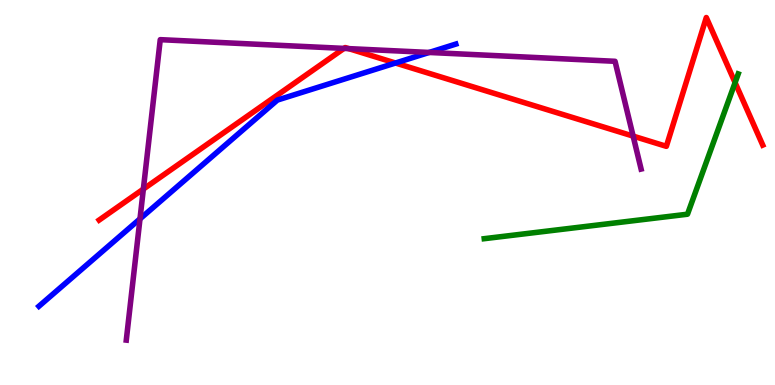[{'lines': ['blue', 'red'], 'intersections': [{'x': 5.1, 'y': 8.36}]}, {'lines': ['green', 'red'], 'intersections': [{'x': 9.49, 'y': 7.85}]}, {'lines': ['purple', 'red'], 'intersections': [{'x': 1.85, 'y': 5.09}, {'x': 4.44, 'y': 8.74}, {'x': 4.5, 'y': 8.74}, {'x': 8.17, 'y': 6.46}]}, {'lines': ['blue', 'green'], 'intersections': []}, {'lines': ['blue', 'purple'], 'intersections': [{'x': 1.81, 'y': 4.32}, {'x': 5.54, 'y': 8.64}]}, {'lines': ['green', 'purple'], 'intersections': []}]